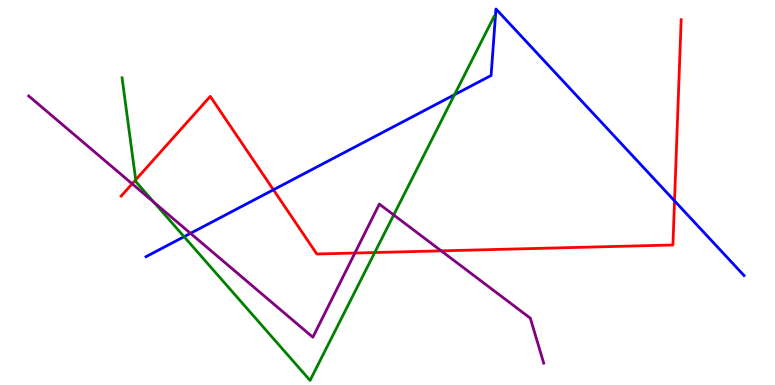[{'lines': ['blue', 'red'], 'intersections': [{'x': 3.53, 'y': 5.07}, {'x': 8.7, 'y': 4.78}]}, {'lines': ['green', 'red'], 'intersections': [{'x': 1.75, 'y': 5.33}, {'x': 4.84, 'y': 3.44}]}, {'lines': ['purple', 'red'], 'intersections': [{'x': 1.71, 'y': 5.23}, {'x': 4.58, 'y': 3.43}, {'x': 5.69, 'y': 3.48}]}, {'lines': ['blue', 'green'], 'intersections': [{'x': 2.38, 'y': 3.85}, {'x': 5.86, 'y': 7.54}]}, {'lines': ['blue', 'purple'], 'intersections': [{'x': 2.46, 'y': 3.94}]}, {'lines': ['green', 'purple'], 'intersections': [{'x': 1.99, 'y': 4.74}, {'x': 5.08, 'y': 4.42}]}]